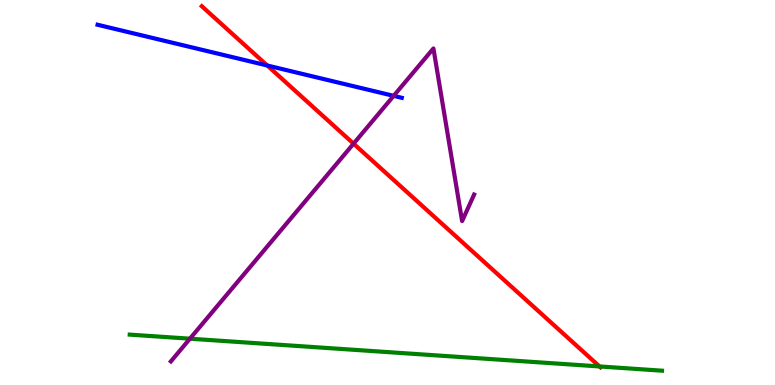[{'lines': ['blue', 'red'], 'intersections': [{'x': 3.45, 'y': 8.3}]}, {'lines': ['green', 'red'], 'intersections': [{'x': 7.74, 'y': 0.482}]}, {'lines': ['purple', 'red'], 'intersections': [{'x': 4.56, 'y': 6.27}]}, {'lines': ['blue', 'green'], 'intersections': []}, {'lines': ['blue', 'purple'], 'intersections': [{'x': 5.08, 'y': 7.51}]}, {'lines': ['green', 'purple'], 'intersections': [{'x': 2.45, 'y': 1.2}]}]